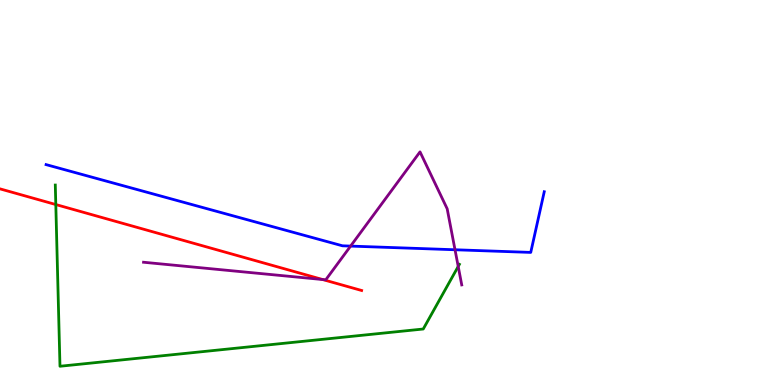[{'lines': ['blue', 'red'], 'intersections': []}, {'lines': ['green', 'red'], 'intersections': [{'x': 0.72, 'y': 4.69}]}, {'lines': ['purple', 'red'], 'intersections': [{'x': 4.16, 'y': 2.74}]}, {'lines': ['blue', 'green'], 'intersections': []}, {'lines': ['blue', 'purple'], 'intersections': [{'x': 4.52, 'y': 3.61}, {'x': 5.87, 'y': 3.51}]}, {'lines': ['green', 'purple'], 'intersections': [{'x': 5.91, 'y': 3.08}]}]